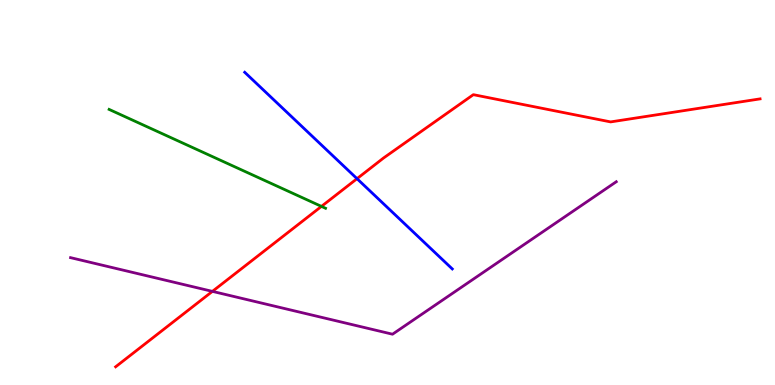[{'lines': ['blue', 'red'], 'intersections': [{'x': 4.61, 'y': 5.36}]}, {'lines': ['green', 'red'], 'intersections': [{'x': 4.15, 'y': 4.64}]}, {'lines': ['purple', 'red'], 'intersections': [{'x': 2.74, 'y': 2.43}]}, {'lines': ['blue', 'green'], 'intersections': []}, {'lines': ['blue', 'purple'], 'intersections': []}, {'lines': ['green', 'purple'], 'intersections': []}]